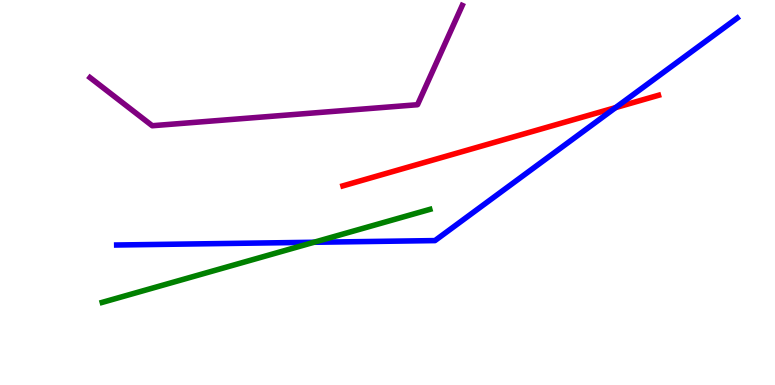[{'lines': ['blue', 'red'], 'intersections': [{'x': 7.94, 'y': 7.2}]}, {'lines': ['green', 'red'], 'intersections': []}, {'lines': ['purple', 'red'], 'intersections': []}, {'lines': ['blue', 'green'], 'intersections': [{'x': 4.05, 'y': 3.71}]}, {'lines': ['blue', 'purple'], 'intersections': []}, {'lines': ['green', 'purple'], 'intersections': []}]